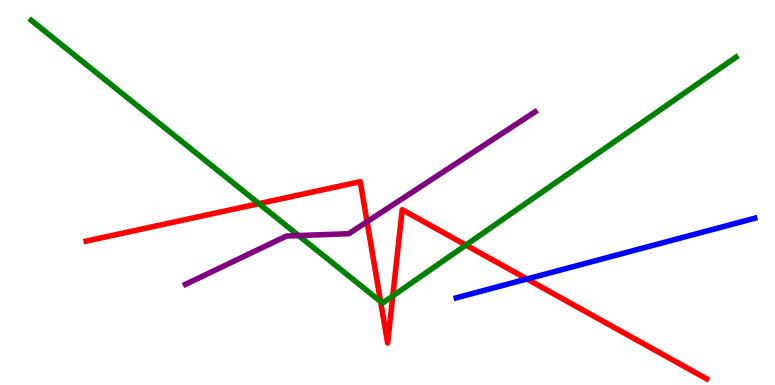[{'lines': ['blue', 'red'], 'intersections': [{'x': 6.8, 'y': 2.75}]}, {'lines': ['green', 'red'], 'intersections': [{'x': 3.34, 'y': 4.71}, {'x': 4.91, 'y': 2.17}, {'x': 5.07, 'y': 2.31}, {'x': 6.01, 'y': 3.63}]}, {'lines': ['purple', 'red'], 'intersections': [{'x': 4.74, 'y': 4.24}]}, {'lines': ['blue', 'green'], 'intersections': []}, {'lines': ['blue', 'purple'], 'intersections': []}, {'lines': ['green', 'purple'], 'intersections': [{'x': 3.85, 'y': 3.88}]}]